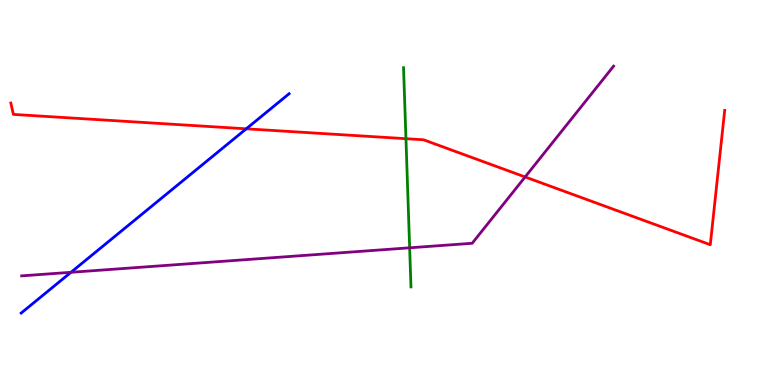[{'lines': ['blue', 'red'], 'intersections': [{'x': 3.18, 'y': 6.65}]}, {'lines': ['green', 'red'], 'intersections': [{'x': 5.24, 'y': 6.4}]}, {'lines': ['purple', 'red'], 'intersections': [{'x': 6.78, 'y': 5.4}]}, {'lines': ['blue', 'green'], 'intersections': []}, {'lines': ['blue', 'purple'], 'intersections': [{'x': 0.916, 'y': 2.93}]}, {'lines': ['green', 'purple'], 'intersections': [{'x': 5.29, 'y': 3.56}]}]